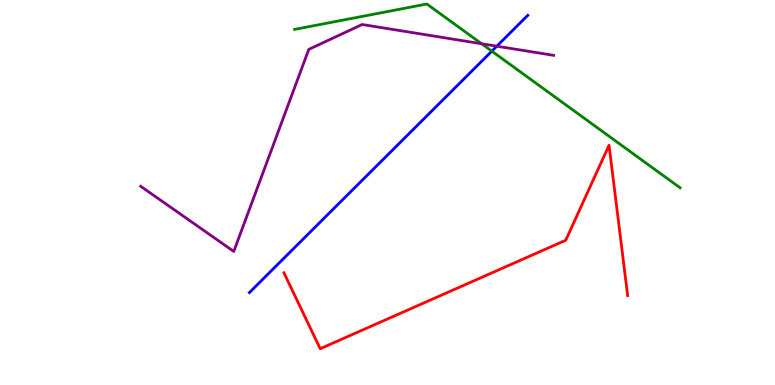[{'lines': ['blue', 'red'], 'intersections': []}, {'lines': ['green', 'red'], 'intersections': []}, {'lines': ['purple', 'red'], 'intersections': []}, {'lines': ['blue', 'green'], 'intersections': [{'x': 6.35, 'y': 8.67}]}, {'lines': ['blue', 'purple'], 'intersections': [{'x': 6.41, 'y': 8.8}]}, {'lines': ['green', 'purple'], 'intersections': [{'x': 6.21, 'y': 8.86}]}]